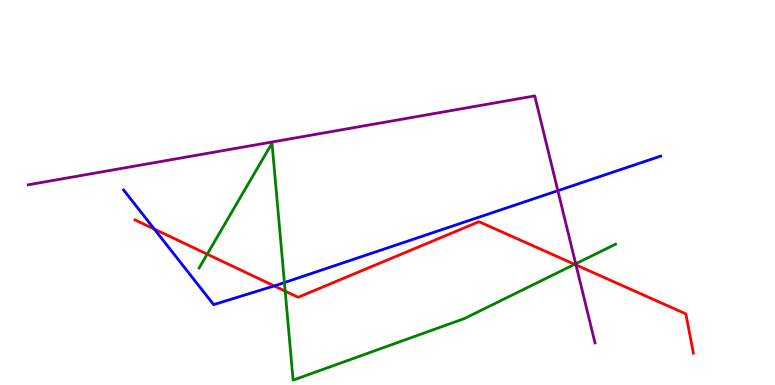[{'lines': ['blue', 'red'], 'intersections': [{'x': 1.99, 'y': 4.05}, {'x': 3.54, 'y': 2.57}]}, {'lines': ['green', 'red'], 'intersections': [{'x': 2.67, 'y': 3.4}, {'x': 3.68, 'y': 2.44}, {'x': 7.41, 'y': 3.13}]}, {'lines': ['purple', 'red'], 'intersections': [{'x': 7.43, 'y': 3.12}]}, {'lines': ['blue', 'green'], 'intersections': [{'x': 3.67, 'y': 2.66}]}, {'lines': ['blue', 'purple'], 'intersections': [{'x': 7.2, 'y': 5.05}]}, {'lines': ['green', 'purple'], 'intersections': [{'x': 7.43, 'y': 3.15}]}]